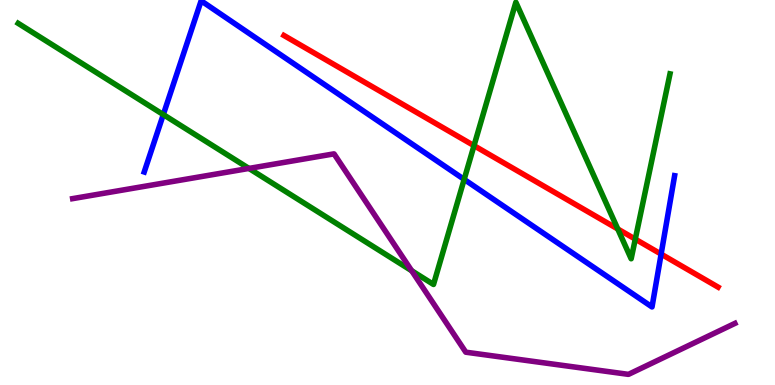[{'lines': ['blue', 'red'], 'intersections': [{'x': 8.53, 'y': 3.4}]}, {'lines': ['green', 'red'], 'intersections': [{'x': 6.12, 'y': 6.22}, {'x': 7.97, 'y': 4.05}, {'x': 8.2, 'y': 3.79}]}, {'lines': ['purple', 'red'], 'intersections': []}, {'lines': ['blue', 'green'], 'intersections': [{'x': 2.11, 'y': 7.02}, {'x': 5.99, 'y': 5.34}]}, {'lines': ['blue', 'purple'], 'intersections': []}, {'lines': ['green', 'purple'], 'intersections': [{'x': 3.21, 'y': 5.63}, {'x': 5.31, 'y': 2.97}]}]